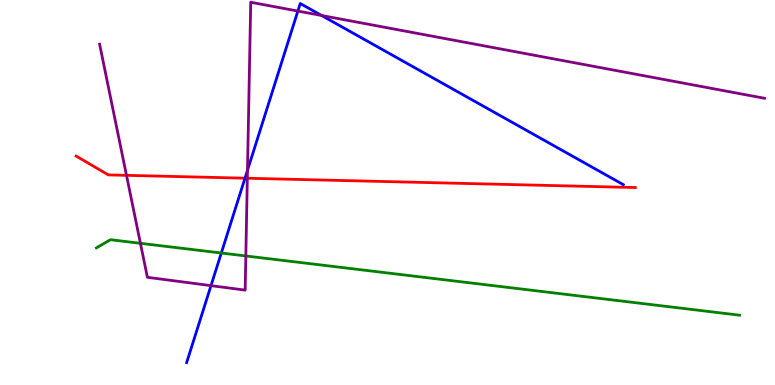[{'lines': ['blue', 'red'], 'intersections': [{'x': 3.16, 'y': 5.37}]}, {'lines': ['green', 'red'], 'intersections': []}, {'lines': ['purple', 'red'], 'intersections': [{'x': 1.63, 'y': 5.45}, {'x': 3.19, 'y': 5.37}]}, {'lines': ['blue', 'green'], 'intersections': [{'x': 2.86, 'y': 3.43}]}, {'lines': ['blue', 'purple'], 'intersections': [{'x': 2.72, 'y': 2.58}, {'x': 3.19, 'y': 5.58}, {'x': 3.84, 'y': 9.71}, {'x': 4.15, 'y': 9.6}]}, {'lines': ['green', 'purple'], 'intersections': [{'x': 1.81, 'y': 3.68}, {'x': 3.17, 'y': 3.35}]}]